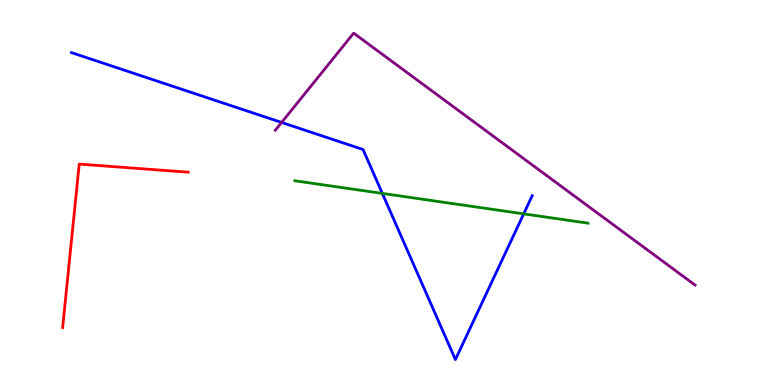[{'lines': ['blue', 'red'], 'intersections': []}, {'lines': ['green', 'red'], 'intersections': []}, {'lines': ['purple', 'red'], 'intersections': []}, {'lines': ['blue', 'green'], 'intersections': [{'x': 4.93, 'y': 4.98}, {'x': 6.76, 'y': 4.45}]}, {'lines': ['blue', 'purple'], 'intersections': [{'x': 3.63, 'y': 6.82}]}, {'lines': ['green', 'purple'], 'intersections': []}]